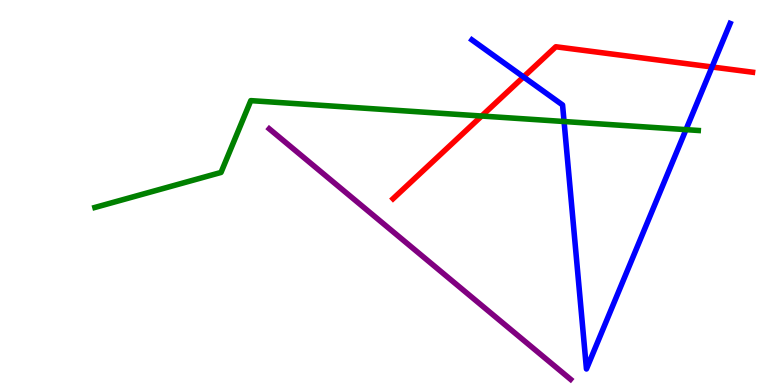[{'lines': ['blue', 'red'], 'intersections': [{'x': 6.76, 'y': 8.0}, {'x': 9.19, 'y': 8.26}]}, {'lines': ['green', 'red'], 'intersections': [{'x': 6.21, 'y': 6.99}]}, {'lines': ['purple', 'red'], 'intersections': []}, {'lines': ['blue', 'green'], 'intersections': [{'x': 7.28, 'y': 6.84}, {'x': 8.85, 'y': 6.63}]}, {'lines': ['blue', 'purple'], 'intersections': []}, {'lines': ['green', 'purple'], 'intersections': []}]